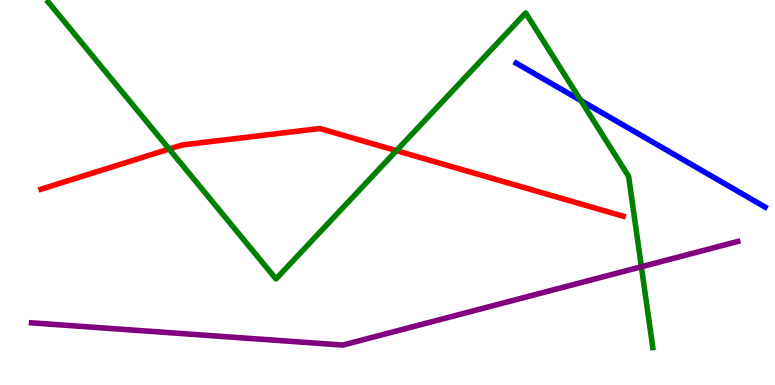[{'lines': ['blue', 'red'], 'intersections': []}, {'lines': ['green', 'red'], 'intersections': [{'x': 2.18, 'y': 6.13}, {'x': 5.12, 'y': 6.09}]}, {'lines': ['purple', 'red'], 'intersections': []}, {'lines': ['blue', 'green'], 'intersections': [{'x': 7.49, 'y': 7.39}]}, {'lines': ['blue', 'purple'], 'intersections': []}, {'lines': ['green', 'purple'], 'intersections': [{'x': 8.28, 'y': 3.07}]}]